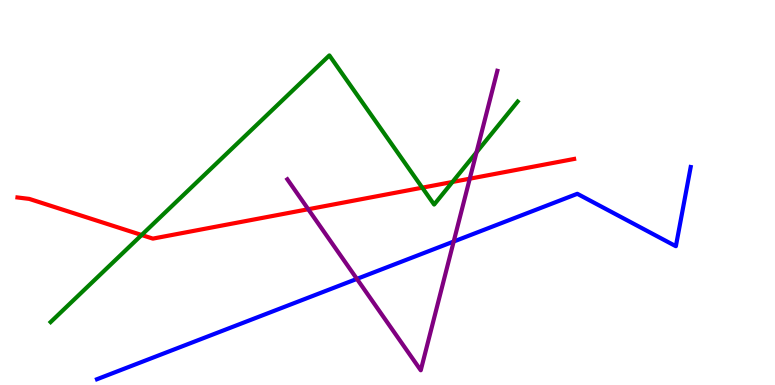[{'lines': ['blue', 'red'], 'intersections': []}, {'lines': ['green', 'red'], 'intersections': [{'x': 1.83, 'y': 3.9}, {'x': 5.45, 'y': 5.13}, {'x': 5.84, 'y': 5.27}]}, {'lines': ['purple', 'red'], 'intersections': [{'x': 3.98, 'y': 4.57}, {'x': 6.06, 'y': 5.36}]}, {'lines': ['blue', 'green'], 'intersections': []}, {'lines': ['blue', 'purple'], 'intersections': [{'x': 4.61, 'y': 2.76}, {'x': 5.85, 'y': 3.73}]}, {'lines': ['green', 'purple'], 'intersections': [{'x': 6.15, 'y': 6.04}]}]